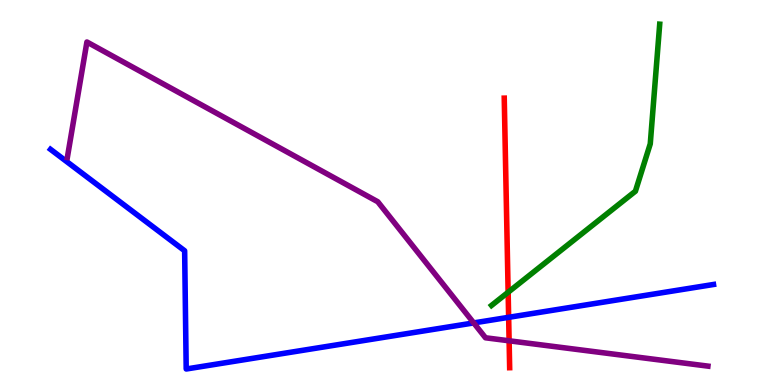[{'lines': ['blue', 'red'], 'intersections': [{'x': 6.56, 'y': 1.76}]}, {'lines': ['green', 'red'], 'intersections': [{'x': 6.56, 'y': 2.41}]}, {'lines': ['purple', 'red'], 'intersections': [{'x': 6.57, 'y': 1.15}]}, {'lines': ['blue', 'green'], 'intersections': []}, {'lines': ['blue', 'purple'], 'intersections': [{'x': 6.11, 'y': 1.61}]}, {'lines': ['green', 'purple'], 'intersections': []}]